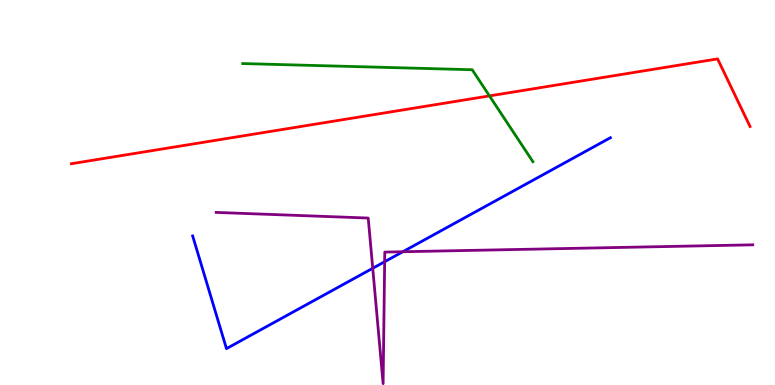[{'lines': ['blue', 'red'], 'intersections': []}, {'lines': ['green', 'red'], 'intersections': [{'x': 6.32, 'y': 7.51}]}, {'lines': ['purple', 'red'], 'intersections': []}, {'lines': ['blue', 'green'], 'intersections': []}, {'lines': ['blue', 'purple'], 'intersections': [{'x': 4.81, 'y': 3.03}, {'x': 4.96, 'y': 3.2}, {'x': 5.2, 'y': 3.46}]}, {'lines': ['green', 'purple'], 'intersections': []}]